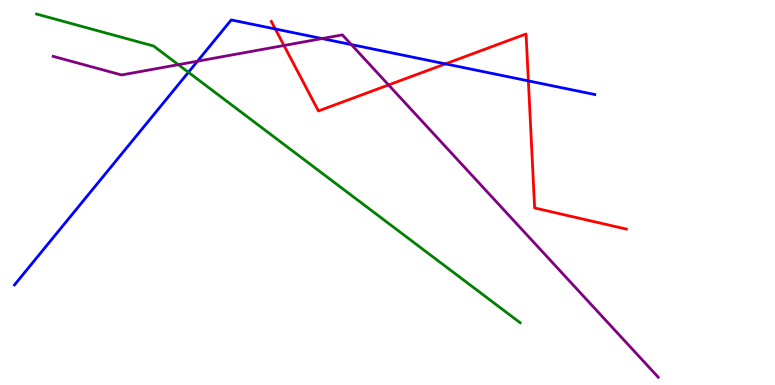[{'lines': ['blue', 'red'], 'intersections': [{'x': 3.55, 'y': 9.25}, {'x': 5.75, 'y': 8.34}, {'x': 6.82, 'y': 7.9}]}, {'lines': ['green', 'red'], 'intersections': []}, {'lines': ['purple', 'red'], 'intersections': [{'x': 3.66, 'y': 8.82}, {'x': 5.01, 'y': 7.79}]}, {'lines': ['blue', 'green'], 'intersections': [{'x': 2.43, 'y': 8.12}]}, {'lines': ['blue', 'purple'], 'intersections': [{'x': 2.55, 'y': 8.41}, {'x': 4.16, 'y': 9.0}, {'x': 4.53, 'y': 8.84}]}, {'lines': ['green', 'purple'], 'intersections': [{'x': 2.3, 'y': 8.32}]}]